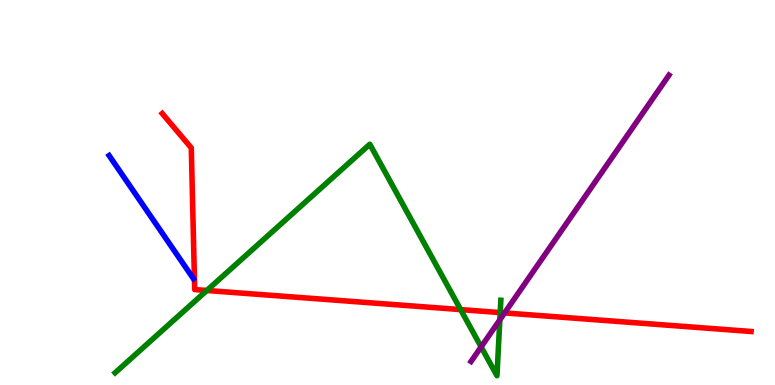[{'lines': ['blue', 'red'], 'intersections': []}, {'lines': ['green', 'red'], 'intersections': [{'x': 2.67, 'y': 2.45}, {'x': 5.94, 'y': 1.96}, {'x': 6.45, 'y': 1.88}]}, {'lines': ['purple', 'red'], 'intersections': [{'x': 6.51, 'y': 1.87}]}, {'lines': ['blue', 'green'], 'intersections': []}, {'lines': ['blue', 'purple'], 'intersections': []}, {'lines': ['green', 'purple'], 'intersections': [{'x': 6.21, 'y': 0.99}, {'x': 6.45, 'y': 1.69}]}]